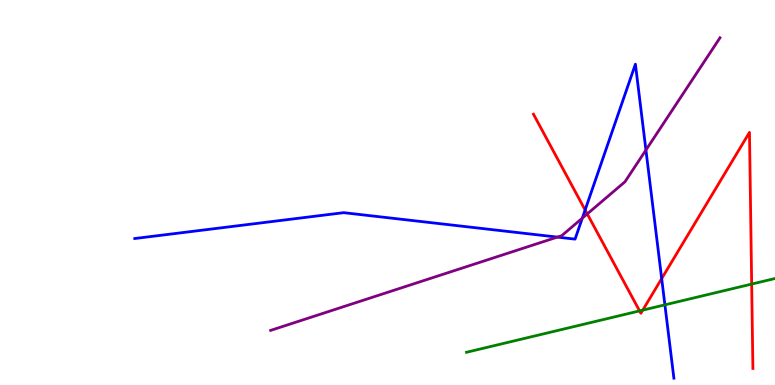[{'lines': ['blue', 'red'], 'intersections': [{'x': 7.55, 'y': 4.55}, {'x': 8.54, 'y': 2.76}]}, {'lines': ['green', 'red'], 'intersections': [{'x': 8.25, 'y': 1.92}, {'x': 8.29, 'y': 1.94}, {'x': 9.7, 'y': 2.62}]}, {'lines': ['purple', 'red'], 'intersections': [{'x': 7.58, 'y': 4.44}]}, {'lines': ['blue', 'green'], 'intersections': [{'x': 8.58, 'y': 2.08}]}, {'lines': ['blue', 'purple'], 'intersections': [{'x': 7.19, 'y': 3.84}, {'x': 7.51, 'y': 4.33}, {'x': 8.33, 'y': 6.1}]}, {'lines': ['green', 'purple'], 'intersections': []}]